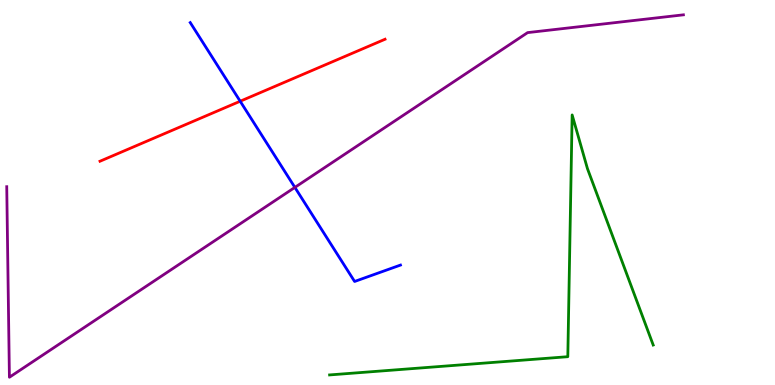[{'lines': ['blue', 'red'], 'intersections': [{'x': 3.1, 'y': 7.37}]}, {'lines': ['green', 'red'], 'intersections': []}, {'lines': ['purple', 'red'], 'intersections': []}, {'lines': ['blue', 'green'], 'intersections': []}, {'lines': ['blue', 'purple'], 'intersections': [{'x': 3.8, 'y': 5.13}]}, {'lines': ['green', 'purple'], 'intersections': []}]